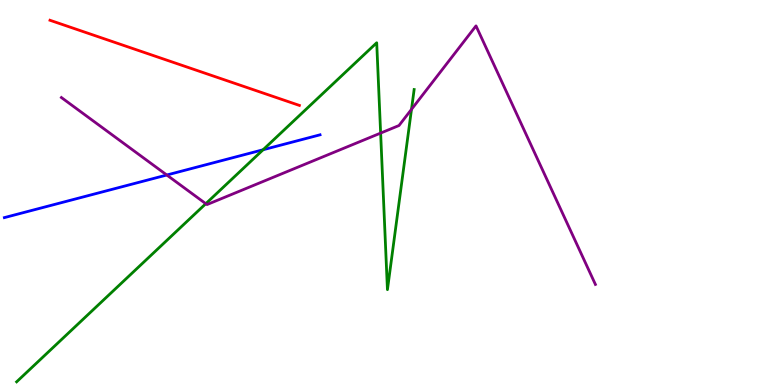[{'lines': ['blue', 'red'], 'intersections': []}, {'lines': ['green', 'red'], 'intersections': []}, {'lines': ['purple', 'red'], 'intersections': []}, {'lines': ['blue', 'green'], 'intersections': [{'x': 3.39, 'y': 6.11}]}, {'lines': ['blue', 'purple'], 'intersections': [{'x': 2.15, 'y': 5.45}]}, {'lines': ['green', 'purple'], 'intersections': [{'x': 2.66, 'y': 4.71}, {'x': 4.91, 'y': 6.54}, {'x': 5.31, 'y': 7.16}]}]